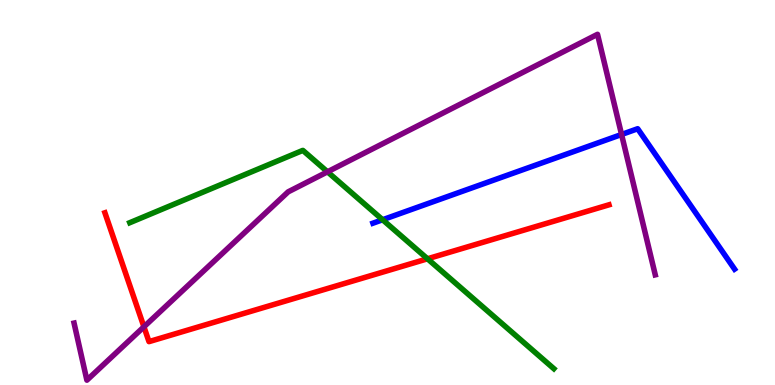[{'lines': ['blue', 'red'], 'intersections': []}, {'lines': ['green', 'red'], 'intersections': [{'x': 5.52, 'y': 3.28}]}, {'lines': ['purple', 'red'], 'intersections': [{'x': 1.86, 'y': 1.51}]}, {'lines': ['blue', 'green'], 'intersections': [{'x': 4.94, 'y': 4.29}]}, {'lines': ['blue', 'purple'], 'intersections': [{'x': 8.02, 'y': 6.51}]}, {'lines': ['green', 'purple'], 'intersections': [{'x': 4.23, 'y': 5.54}]}]